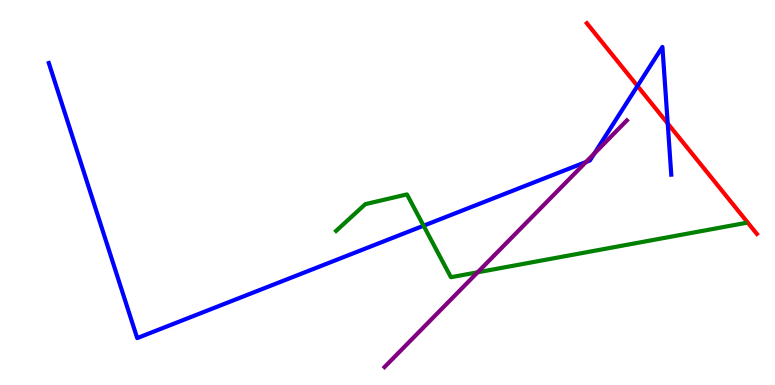[{'lines': ['blue', 'red'], 'intersections': [{'x': 8.23, 'y': 7.77}, {'x': 8.62, 'y': 6.79}]}, {'lines': ['green', 'red'], 'intersections': []}, {'lines': ['purple', 'red'], 'intersections': []}, {'lines': ['blue', 'green'], 'intersections': [{'x': 5.47, 'y': 4.14}]}, {'lines': ['blue', 'purple'], 'intersections': [{'x': 7.56, 'y': 5.79}, {'x': 7.67, 'y': 6.01}]}, {'lines': ['green', 'purple'], 'intersections': [{'x': 6.16, 'y': 2.93}]}]